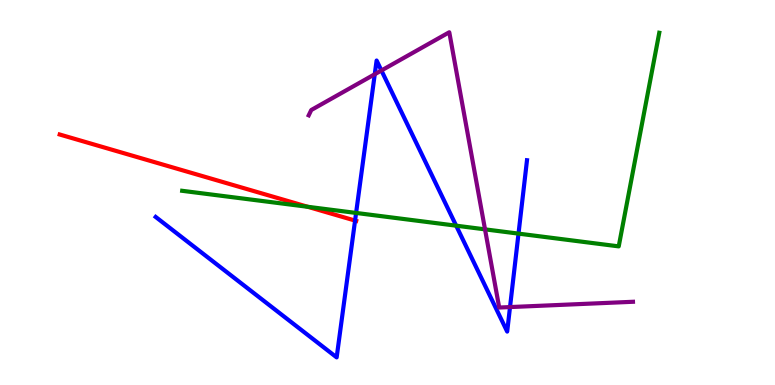[{'lines': ['blue', 'red'], 'intersections': [{'x': 4.58, 'y': 4.27}]}, {'lines': ['green', 'red'], 'intersections': [{'x': 3.97, 'y': 4.63}]}, {'lines': ['purple', 'red'], 'intersections': []}, {'lines': ['blue', 'green'], 'intersections': [{'x': 4.59, 'y': 4.47}, {'x': 5.89, 'y': 4.14}, {'x': 6.69, 'y': 3.93}]}, {'lines': ['blue', 'purple'], 'intersections': [{'x': 4.84, 'y': 8.07}, {'x': 4.92, 'y': 8.17}, {'x': 6.58, 'y': 2.02}]}, {'lines': ['green', 'purple'], 'intersections': [{'x': 6.26, 'y': 4.04}]}]